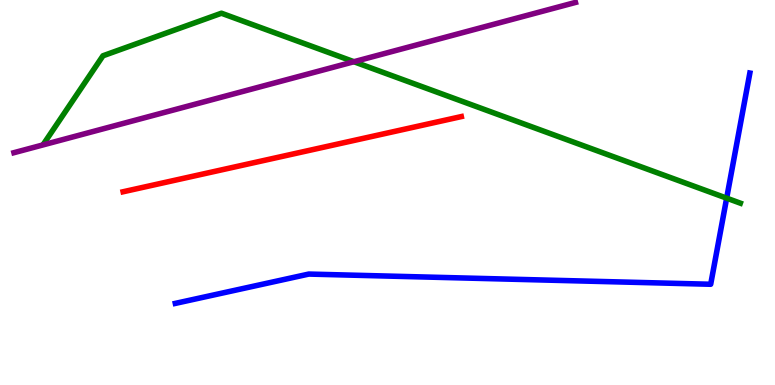[{'lines': ['blue', 'red'], 'intersections': []}, {'lines': ['green', 'red'], 'intersections': []}, {'lines': ['purple', 'red'], 'intersections': []}, {'lines': ['blue', 'green'], 'intersections': [{'x': 9.38, 'y': 4.85}]}, {'lines': ['blue', 'purple'], 'intersections': []}, {'lines': ['green', 'purple'], 'intersections': [{'x': 4.57, 'y': 8.4}]}]